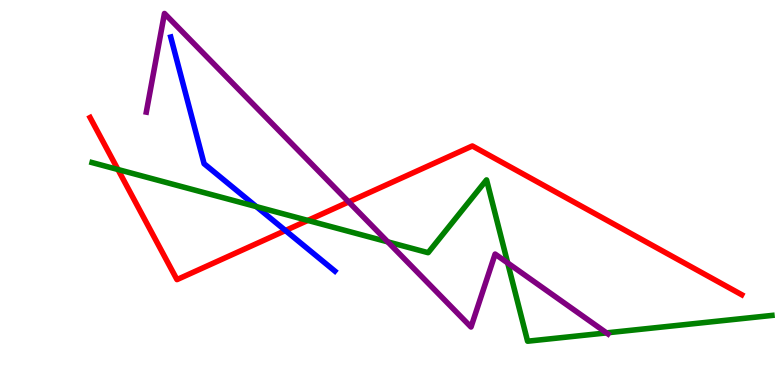[{'lines': ['blue', 'red'], 'intersections': [{'x': 3.68, 'y': 4.01}]}, {'lines': ['green', 'red'], 'intersections': [{'x': 1.52, 'y': 5.6}, {'x': 3.97, 'y': 4.27}]}, {'lines': ['purple', 'red'], 'intersections': [{'x': 4.5, 'y': 4.76}]}, {'lines': ['blue', 'green'], 'intersections': [{'x': 3.31, 'y': 4.63}]}, {'lines': ['blue', 'purple'], 'intersections': []}, {'lines': ['green', 'purple'], 'intersections': [{'x': 5.0, 'y': 3.72}, {'x': 6.55, 'y': 3.17}, {'x': 7.83, 'y': 1.35}]}]